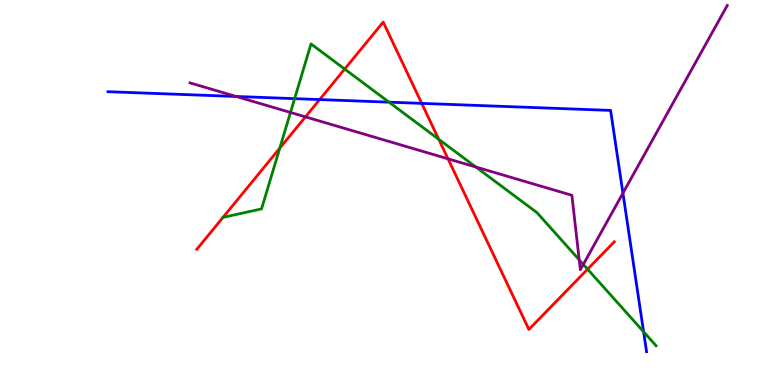[{'lines': ['blue', 'red'], 'intersections': [{'x': 4.12, 'y': 7.41}, {'x': 5.44, 'y': 7.31}]}, {'lines': ['green', 'red'], 'intersections': [{'x': 3.61, 'y': 6.15}, {'x': 4.45, 'y': 8.21}, {'x': 5.66, 'y': 6.38}, {'x': 7.58, 'y': 3.01}]}, {'lines': ['purple', 'red'], 'intersections': [{'x': 3.94, 'y': 6.96}, {'x': 5.78, 'y': 5.87}]}, {'lines': ['blue', 'green'], 'intersections': [{'x': 3.8, 'y': 7.44}, {'x': 5.02, 'y': 7.35}, {'x': 8.3, 'y': 1.38}]}, {'lines': ['blue', 'purple'], 'intersections': [{'x': 3.05, 'y': 7.49}, {'x': 8.04, 'y': 4.98}]}, {'lines': ['green', 'purple'], 'intersections': [{'x': 3.75, 'y': 7.08}, {'x': 6.14, 'y': 5.66}, {'x': 7.47, 'y': 3.25}, {'x': 7.53, 'y': 3.13}]}]